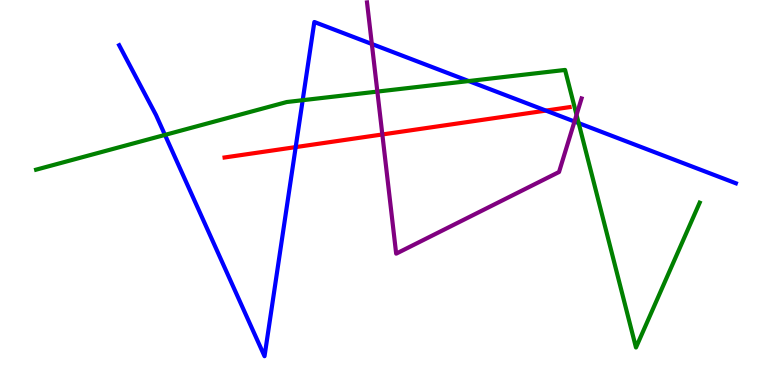[{'lines': ['blue', 'red'], 'intersections': [{'x': 3.82, 'y': 6.18}, {'x': 7.04, 'y': 7.13}]}, {'lines': ['green', 'red'], 'intersections': []}, {'lines': ['purple', 'red'], 'intersections': [{'x': 4.93, 'y': 6.51}]}, {'lines': ['blue', 'green'], 'intersections': [{'x': 2.13, 'y': 6.5}, {'x': 3.91, 'y': 7.4}, {'x': 6.05, 'y': 7.89}, {'x': 7.47, 'y': 6.8}]}, {'lines': ['blue', 'purple'], 'intersections': [{'x': 4.8, 'y': 8.86}, {'x': 7.41, 'y': 6.84}]}, {'lines': ['green', 'purple'], 'intersections': [{'x': 4.87, 'y': 7.62}, {'x': 7.44, 'y': 7.02}]}]